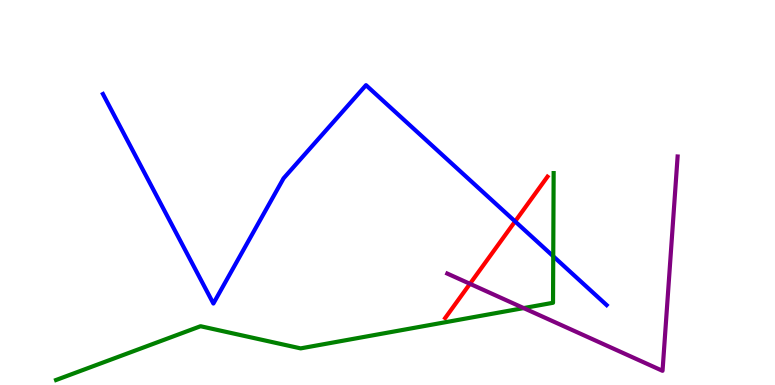[{'lines': ['blue', 'red'], 'intersections': [{'x': 6.65, 'y': 4.25}]}, {'lines': ['green', 'red'], 'intersections': []}, {'lines': ['purple', 'red'], 'intersections': [{'x': 6.06, 'y': 2.63}]}, {'lines': ['blue', 'green'], 'intersections': [{'x': 7.14, 'y': 3.34}]}, {'lines': ['blue', 'purple'], 'intersections': []}, {'lines': ['green', 'purple'], 'intersections': [{'x': 6.76, 'y': 2.0}]}]